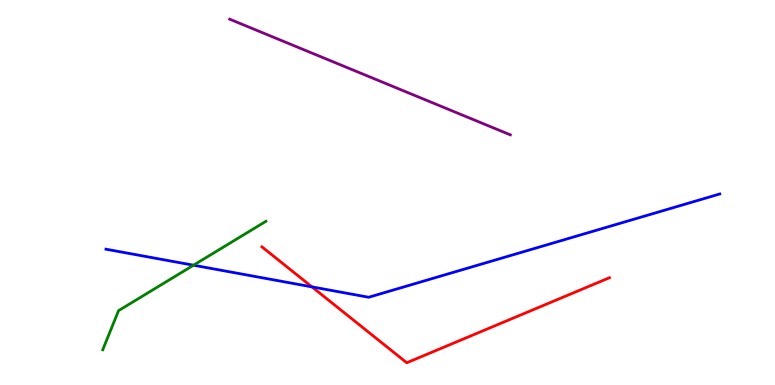[{'lines': ['blue', 'red'], 'intersections': [{'x': 4.03, 'y': 2.55}]}, {'lines': ['green', 'red'], 'intersections': []}, {'lines': ['purple', 'red'], 'intersections': []}, {'lines': ['blue', 'green'], 'intersections': [{'x': 2.5, 'y': 3.11}]}, {'lines': ['blue', 'purple'], 'intersections': []}, {'lines': ['green', 'purple'], 'intersections': []}]